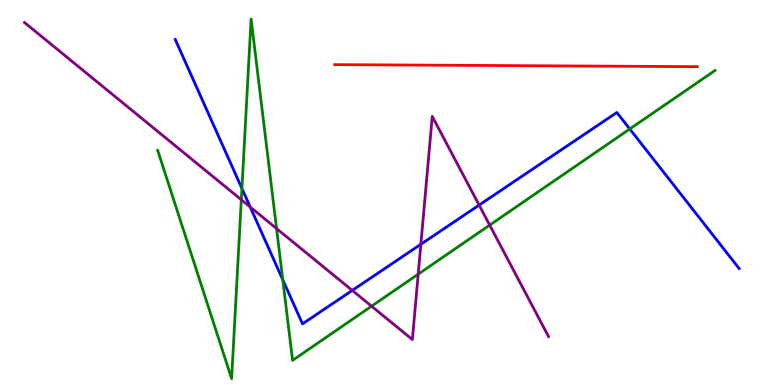[{'lines': ['blue', 'red'], 'intersections': []}, {'lines': ['green', 'red'], 'intersections': []}, {'lines': ['purple', 'red'], 'intersections': []}, {'lines': ['blue', 'green'], 'intersections': [{'x': 3.12, 'y': 5.1}, {'x': 3.65, 'y': 2.73}, {'x': 8.13, 'y': 6.65}]}, {'lines': ['blue', 'purple'], 'intersections': [{'x': 3.23, 'y': 4.62}, {'x': 4.55, 'y': 2.46}, {'x': 5.43, 'y': 3.66}, {'x': 6.18, 'y': 4.67}]}, {'lines': ['green', 'purple'], 'intersections': [{'x': 3.11, 'y': 4.81}, {'x': 3.57, 'y': 4.06}, {'x': 4.79, 'y': 2.05}, {'x': 5.4, 'y': 2.88}, {'x': 6.32, 'y': 4.15}]}]